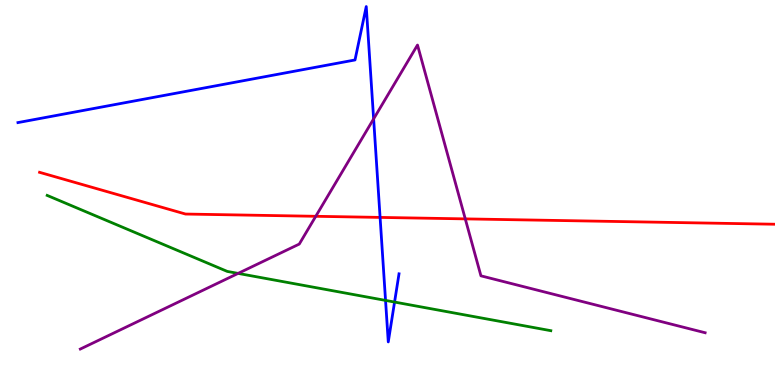[{'lines': ['blue', 'red'], 'intersections': [{'x': 4.9, 'y': 4.35}]}, {'lines': ['green', 'red'], 'intersections': []}, {'lines': ['purple', 'red'], 'intersections': [{'x': 4.07, 'y': 4.38}, {'x': 6.0, 'y': 4.31}]}, {'lines': ['blue', 'green'], 'intersections': [{'x': 4.97, 'y': 2.2}, {'x': 5.09, 'y': 2.15}]}, {'lines': ['blue', 'purple'], 'intersections': [{'x': 4.82, 'y': 6.91}]}, {'lines': ['green', 'purple'], 'intersections': [{'x': 3.07, 'y': 2.9}]}]